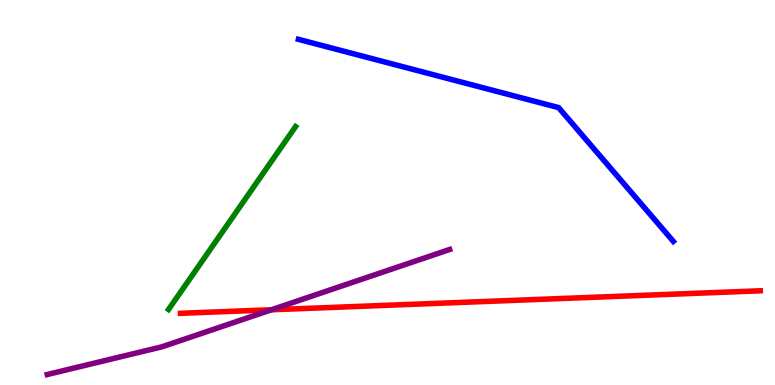[{'lines': ['blue', 'red'], 'intersections': []}, {'lines': ['green', 'red'], 'intersections': []}, {'lines': ['purple', 'red'], 'intersections': [{'x': 3.5, 'y': 1.95}]}, {'lines': ['blue', 'green'], 'intersections': []}, {'lines': ['blue', 'purple'], 'intersections': []}, {'lines': ['green', 'purple'], 'intersections': []}]